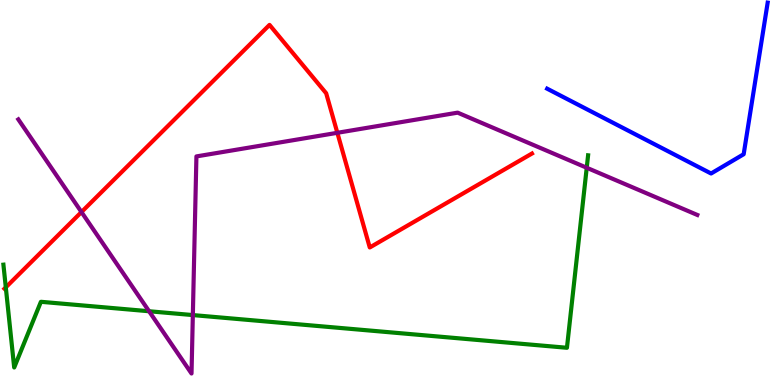[{'lines': ['blue', 'red'], 'intersections': []}, {'lines': ['green', 'red'], 'intersections': [{'x': 0.0748, 'y': 2.54}]}, {'lines': ['purple', 'red'], 'intersections': [{'x': 1.05, 'y': 4.49}, {'x': 4.35, 'y': 6.55}]}, {'lines': ['blue', 'green'], 'intersections': []}, {'lines': ['blue', 'purple'], 'intersections': []}, {'lines': ['green', 'purple'], 'intersections': [{'x': 1.92, 'y': 1.92}, {'x': 2.49, 'y': 1.82}, {'x': 7.57, 'y': 5.64}]}]